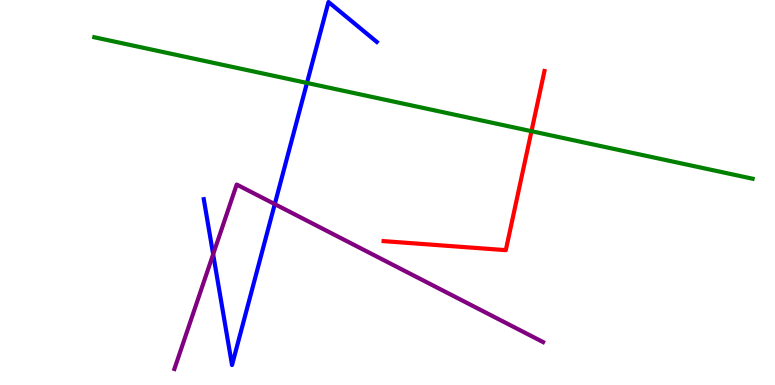[{'lines': ['blue', 'red'], 'intersections': []}, {'lines': ['green', 'red'], 'intersections': [{'x': 6.86, 'y': 6.59}]}, {'lines': ['purple', 'red'], 'intersections': []}, {'lines': ['blue', 'green'], 'intersections': [{'x': 3.96, 'y': 7.85}]}, {'lines': ['blue', 'purple'], 'intersections': [{'x': 2.75, 'y': 3.4}, {'x': 3.55, 'y': 4.7}]}, {'lines': ['green', 'purple'], 'intersections': []}]